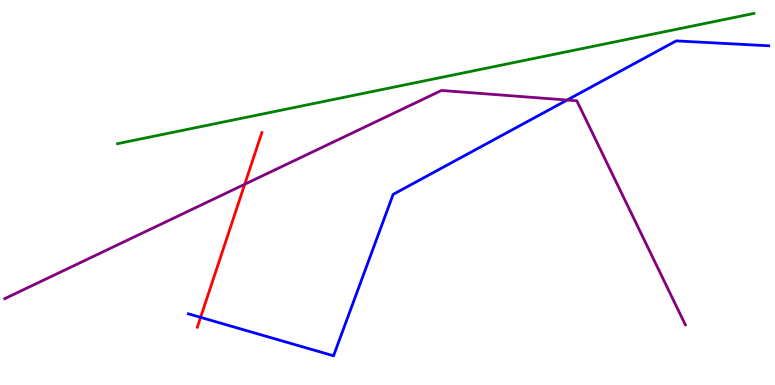[{'lines': ['blue', 'red'], 'intersections': [{'x': 2.59, 'y': 1.76}]}, {'lines': ['green', 'red'], 'intersections': []}, {'lines': ['purple', 'red'], 'intersections': [{'x': 3.16, 'y': 5.21}]}, {'lines': ['blue', 'green'], 'intersections': []}, {'lines': ['blue', 'purple'], 'intersections': [{'x': 7.32, 'y': 7.4}]}, {'lines': ['green', 'purple'], 'intersections': []}]